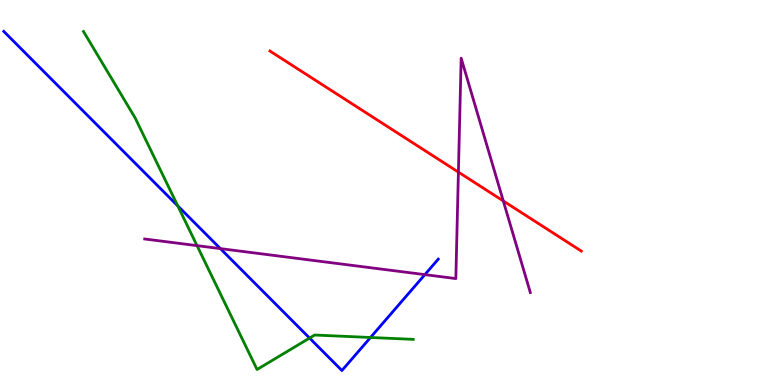[{'lines': ['blue', 'red'], 'intersections': []}, {'lines': ['green', 'red'], 'intersections': []}, {'lines': ['purple', 'red'], 'intersections': [{'x': 5.91, 'y': 5.53}, {'x': 6.49, 'y': 4.78}]}, {'lines': ['blue', 'green'], 'intersections': [{'x': 2.29, 'y': 4.65}, {'x': 3.99, 'y': 1.22}, {'x': 4.78, 'y': 1.23}]}, {'lines': ['blue', 'purple'], 'intersections': [{'x': 2.84, 'y': 3.54}, {'x': 5.48, 'y': 2.87}]}, {'lines': ['green', 'purple'], 'intersections': [{'x': 2.54, 'y': 3.62}]}]